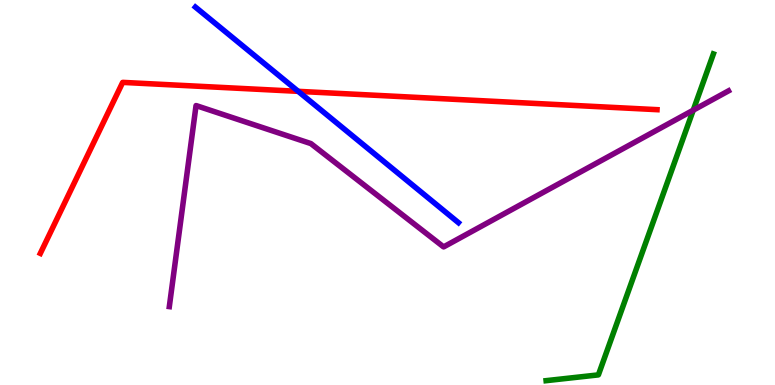[{'lines': ['blue', 'red'], 'intersections': [{'x': 3.85, 'y': 7.63}]}, {'lines': ['green', 'red'], 'intersections': []}, {'lines': ['purple', 'red'], 'intersections': []}, {'lines': ['blue', 'green'], 'intersections': []}, {'lines': ['blue', 'purple'], 'intersections': []}, {'lines': ['green', 'purple'], 'intersections': [{'x': 8.94, 'y': 7.14}]}]